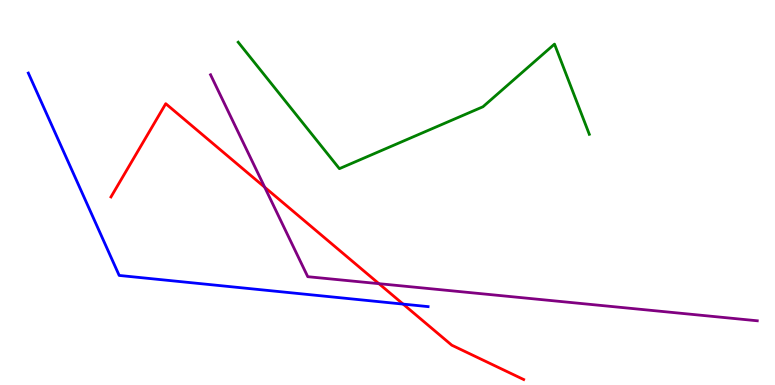[{'lines': ['blue', 'red'], 'intersections': [{'x': 5.2, 'y': 2.1}]}, {'lines': ['green', 'red'], 'intersections': []}, {'lines': ['purple', 'red'], 'intersections': [{'x': 3.42, 'y': 5.14}, {'x': 4.89, 'y': 2.63}]}, {'lines': ['blue', 'green'], 'intersections': []}, {'lines': ['blue', 'purple'], 'intersections': []}, {'lines': ['green', 'purple'], 'intersections': []}]